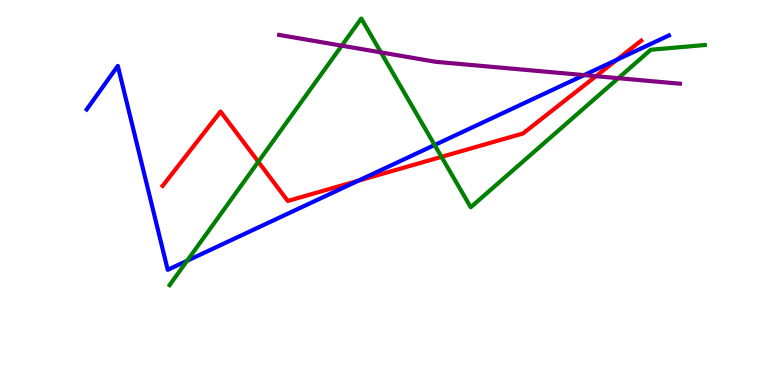[{'lines': ['blue', 'red'], 'intersections': [{'x': 4.62, 'y': 5.31}, {'x': 7.96, 'y': 8.45}]}, {'lines': ['green', 'red'], 'intersections': [{'x': 3.33, 'y': 5.8}, {'x': 5.7, 'y': 5.93}]}, {'lines': ['purple', 'red'], 'intersections': [{'x': 7.69, 'y': 8.02}]}, {'lines': ['blue', 'green'], 'intersections': [{'x': 2.41, 'y': 3.23}, {'x': 5.61, 'y': 6.23}]}, {'lines': ['blue', 'purple'], 'intersections': [{'x': 7.54, 'y': 8.05}]}, {'lines': ['green', 'purple'], 'intersections': [{'x': 4.41, 'y': 8.81}, {'x': 4.92, 'y': 8.64}, {'x': 7.98, 'y': 7.97}]}]